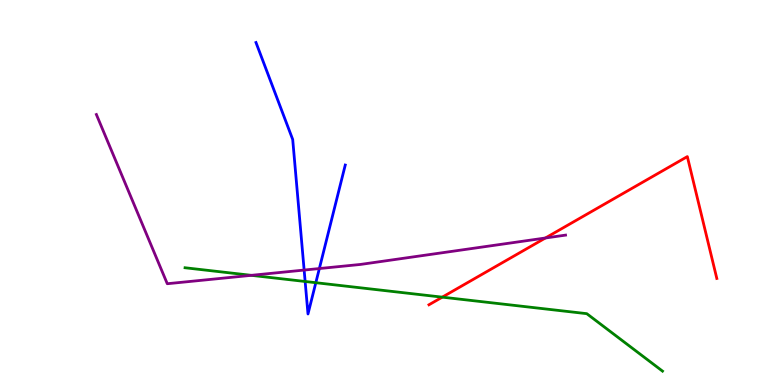[{'lines': ['blue', 'red'], 'intersections': []}, {'lines': ['green', 'red'], 'intersections': [{'x': 5.71, 'y': 2.28}]}, {'lines': ['purple', 'red'], 'intersections': [{'x': 7.04, 'y': 3.82}]}, {'lines': ['blue', 'green'], 'intersections': [{'x': 3.94, 'y': 2.69}, {'x': 4.08, 'y': 2.66}]}, {'lines': ['blue', 'purple'], 'intersections': [{'x': 3.92, 'y': 2.99}, {'x': 4.12, 'y': 3.02}]}, {'lines': ['green', 'purple'], 'intersections': [{'x': 3.24, 'y': 2.85}]}]